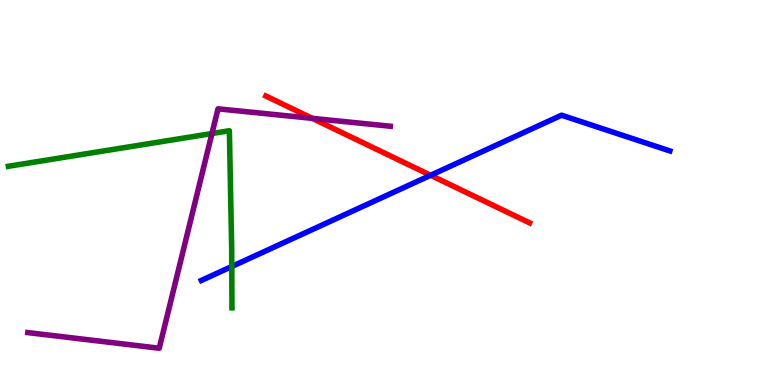[{'lines': ['blue', 'red'], 'intersections': [{'x': 5.56, 'y': 5.45}]}, {'lines': ['green', 'red'], 'intersections': []}, {'lines': ['purple', 'red'], 'intersections': [{'x': 4.03, 'y': 6.93}]}, {'lines': ['blue', 'green'], 'intersections': [{'x': 2.99, 'y': 3.08}]}, {'lines': ['blue', 'purple'], 'intersections': []}, {'lines': ['green', 'purple'], 'intersections': [{'x': 2.73, 'y': 6.53}]}]